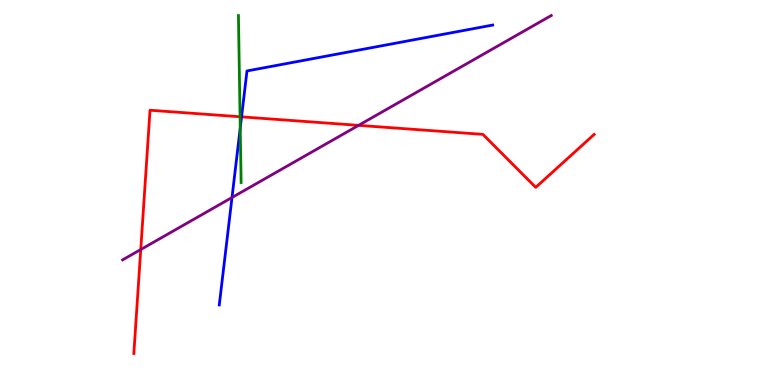[{'lines': ['blue', 'red'], 'intersections': [{'x': 3.12, 'y': 6.96}]}, {'lines': ['green', 'red'], 'intersections': [{'x': 3.1, 'y': 6.97}]}, {'lines': ['purple', 'red'], 'intersections': [{'x': 1.82, 'y': 3.52}, {'x': 4.63, 'y': 6.74}]}, {'lines': ['blue', 'green'], 'intersections': [{'x': 3.1, 'y': 6.68}]}, {'lines': ['blue', 'purple'], 'intersections': [{'x': 2.99, 'y': 4.87}]}, {'lines': ['green', 'purple'], 'intersections': []}]